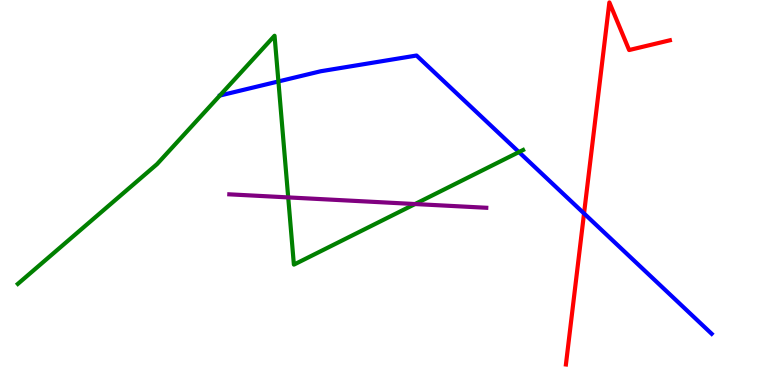[{'lines': ['blue', 'red'], 'intersections': [{'x': 7.54, 'y': 4.46}]}, {'lines': ['green', 'red'], 'intersections': []}, {'lines': ['purple', 'red'], 'intersections': []}, {'lines': ['blue', 'green'], 'intersections': [{'x': 3.59, 'y': 7.88}, {'x': 6.7, 'y': 6.05}]}, {'lines': ['blue', 'purple'], 'intersections': []}, {'lines': ['green', 'purple'], 'intersections': [{'x': 3.72, 'y': 4.87}, {'x': 5.36, 'y': 4.7}]}]